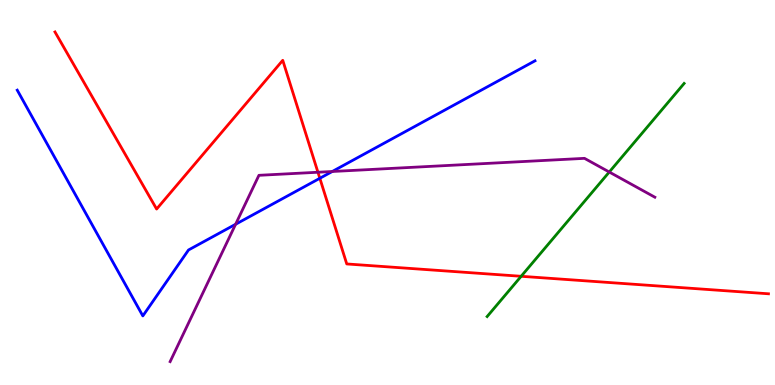[{'lines': ['blue', 'red'], 'intersections': [{'x': 4.13, 'y': 5.37}]}, {'lines': ['green', 'red'], 'intersections': [{'x': 6.72, 'y': 2.82}]}, {'lines': ['purple', 'red'], 'intersections': [{'x': 4.1, 'y': 5.53}]}, {'lines': ['blue', 'green'], 'intersections': []}, {'lines': ['blue', 'purple'], 'intersections': [{'x': 3.04, 'y': 4.17}, {'x': 4.29, 'y': 5.55}]}, {'lines': ['green', 'purple'], 'intersections': [{'x': 7.86, 'y': 5.53}]}]